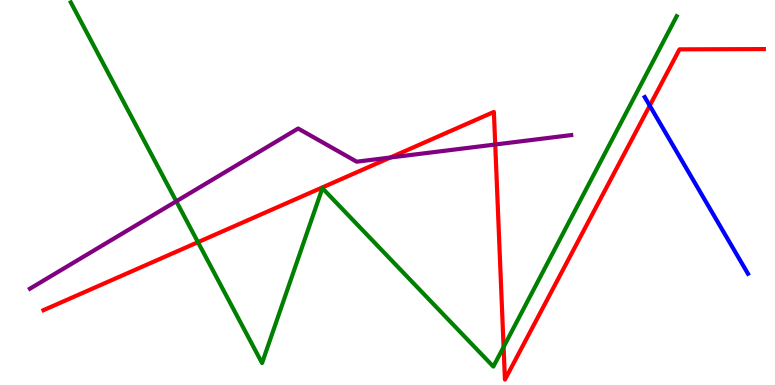[{'lines': ['blue', 'red'], 'intersections': [{'x': 8.38, 'y': 7.26}]}, {'lines': ['green', 'red'], 'intersections': [{'x': 2.55, 'y': 3.71}, {'x': 6.5, 'y': 0.987}]}, {'lines': ['purple', 'red'], 'intersections': [{'x': 5.04, 'y': 5.91}, {'x': 6.39, 'y': 6.25}]}, {'lines': ['blue', 'green'], 'intersections': []}, {'lines': ['blue', 'purple'], 'intersections': []}, {'lines': ['green', 'purple'], 'intersections': [{'x': 2.27, 'y': 4.77}]}]